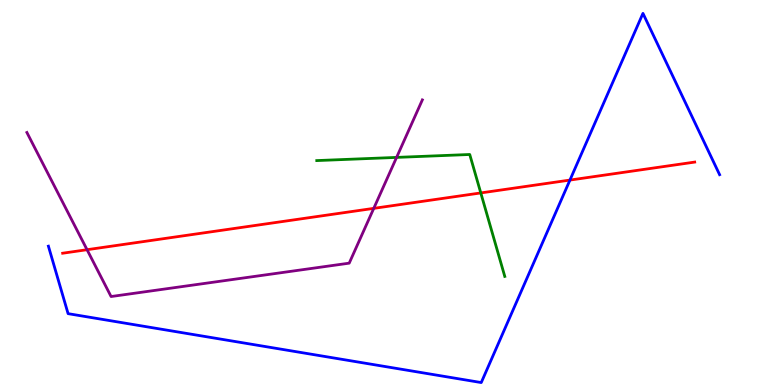[{'lines': ['blue', 'red'], 'intersections': [{'x': 7.35, 'y': 5.32}]}, {'lines': ['green', 'red'], 'intersections': [{'x': 6.2, 'y': 4.99}]}, {'lines': ['purple', 'red'], 'intersections': [{'x': 1.12, 'y': 3.51}, {'x': 4.82, 'y': 4.59}]}, {'lines': ['blue', 'green'], 'intersections': []}, {'lines': ['blue', 'purple'], 'intersections': []}, {'lines': ['green', 'purple'], 'intersections': [{'x': 5.12, 'y': 5.91}]}]